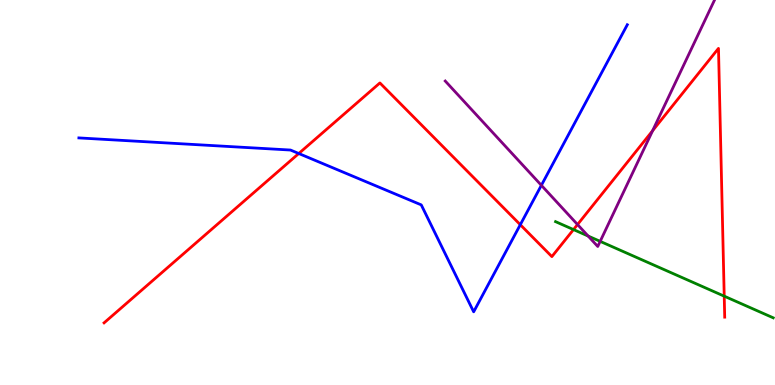[{'lines': ['blue', 'red'], 'intersections': [{'x': 3.86, 'y': 6.01}, {'x': 6.71, 'y': 4.16}]}, {'lines': ['green', 'red'], 'intersections': [{'x': 7.4, 'y': 4.04}, {'x': 9.34, 'y': 2.31}]}, {'lines': ['purple', 'red'], 'intersections': [{'x': 7.45, 'y': 4.17}, {'x': 8.42, 'y': 6.61}]}, {'lines': ['blue', 'green'], 'intersections': []}, {'lines': ['blue', 'purple'], 'intersections': [{'x': 6.99, 'y': 5.19}]}, {'lines': ['green', 'purple'], 'intersections': [{'x': 7.59, 'y': 3.87}, {'x': 7.74, 'y': 3.73}]}]